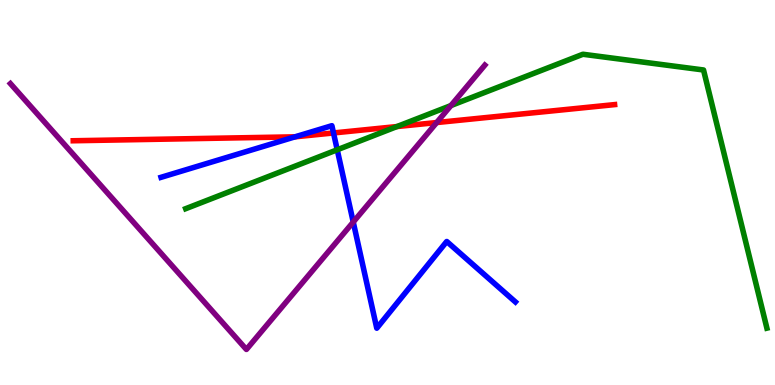[{'lines': ['blue', 'red'], 'intersections': [{'x': 3.81, 'y': 6.45}, {'x': 4.3, 'y': 6.55}]}, {'lines': ['green', 'red'], 'intersections': [{'x': 5.12, 'y': 6.71}]}, {'lines': ['purple', 'red'], 'intersections': [{'x': 5.63, 'y': 6.82}]}, {'lines': ['blue', 'green'], 'intersections': [{'x': 4.35, 'y': 6.11}]}, {'lines': ['blue', 'purple'], 'intersections': [{'x': 4.56, 'y': 4.23}]}, {'lines': ['green', 'purple'], 'intersections': [{'x': 5.82, 'y': 7.26}]}]